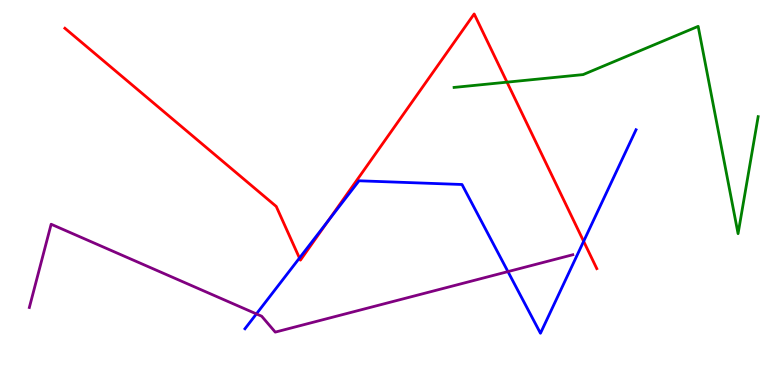[{'lines': ['blue', 'red'], 'intersections': [{'x': 3.86, 'y': 3.3}, {'x': 4.24, 'y': 4.27}, {'x': 7.53, 'y': 3.73}]}, {'lines': ['green', 'red'], 'intersections': [{'x': 6.54, 'y': 7.87}]}, {'lines': ['purple', 'red'], 'intersections': []}, {'lines': ['blue', 'green'], 'intersections': []}, {'lines': ['blue', 'purple'], 'intersections': [{'x': 3.31, 'y': 1.85}, {'x': 6.55, 'y': 2.95}]}, {'lines': ['green', 'purple'], 'intersections': []}]